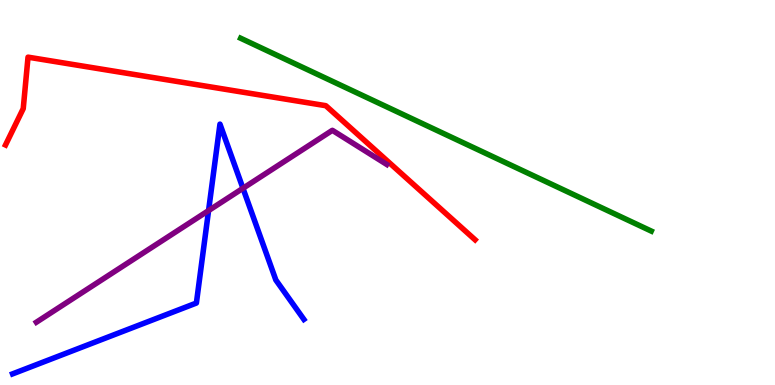[{'lines': ['blue', 'red'], 'intersections': []}, {'lines': ['green', 'red'], 'intersections': []}, {'lines': ['purple', 'red'], 'intersections': []}, {'lines': ['blue', 'green'], 'intersections': []}, {'lines': ['blue', 'purple'], 'intersections': [{'x': 2.69, 'y': 4.53}, {'x': 3.13, 'y': 5.11}]}, {'lines': ['green', 'purple'], 'intersections': []}]